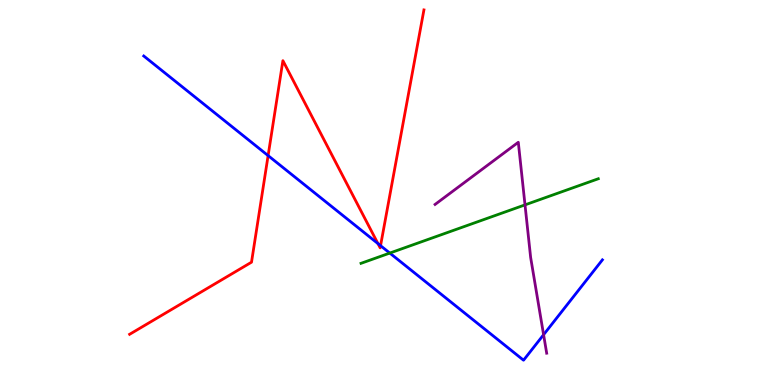[{'lines': ['blue', 'red'], 'intersections': [{'x': 3.46, 'y': 5.96}, {'x': 4.88, 'y': 3.67}, {'x': 4.91, 'y': 3.62}]}, {'lines': ['green', 'red'], 'intersections': []}, {'lines': ['purple', 'red'], 'intersections': []}, {'lines': ['blue', 'green'], 'intersections': [{'x': 5.03, 'y': 3.43}]}, {'lines': ['blue', 'purple'], 'intersections': [{'x': 7.01, 'y': 1.31}]}, {'lines': ['green', 'purple'], 'intersections': [{'x': 6.77, 'y': 4.68}]}]